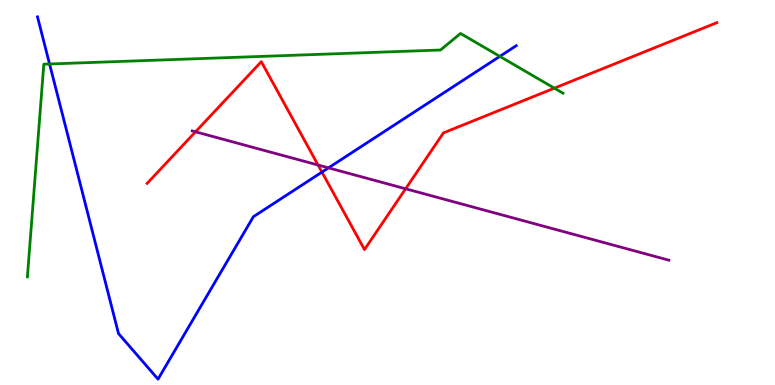[{'lines': ['blue', 'red'], 'intersections': [{'x': 4.15, 'y': 5.53}]}, {'lines': ['green', 'red'], 'intersections': [{'x': 7.15, 'y': 7.71}]}, {'lines': ['purple', 'red'], 'intersections': [{'x': 2.52, 'y': 6.58}, {'x': 4.1, 'y': 5.71}, {'x': 5.23, 'y': 5.1}]}, {'lines': ['blue', 'green'], 'intersections': [{'x': 0.639, 'y': 8.34}, {'x': 6.45, 'y': 8.54}]}, {'lines': ['blue', 'purple'], 'intersections': [{'x': 4.24, 'y': 5.64}]}, {'lines': ['green', 'purple'], 'intersections': []}]